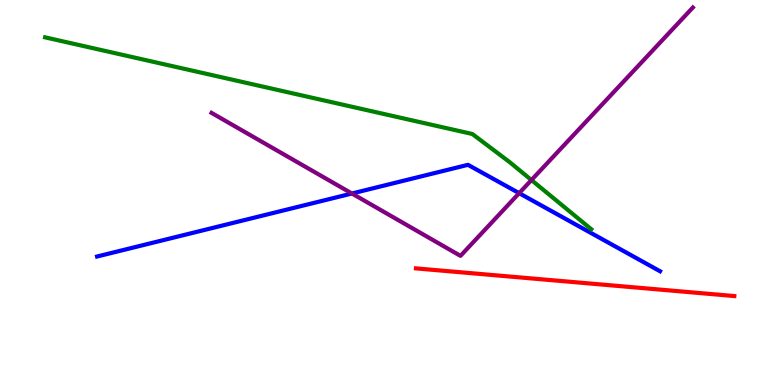[{'lines': ['blue', 'red'], 'intersections': []}, {'lines': ['green', 'red'], 'intersections': []}, {'lines': ['purple', 'red'], 'intersections': []}, {'lines': ['blue', 'green'], 'intersections': []}, {'lines': ['blue', 'purple'], 'intersections': [{'x': 4.54, 'y': 4.97}, {'x': 6.7, 'y': 4.98}]}, {'lines': ['green', 'purple'], 'intersections': [{'x': 6.86, 'y': 5.32}]}]